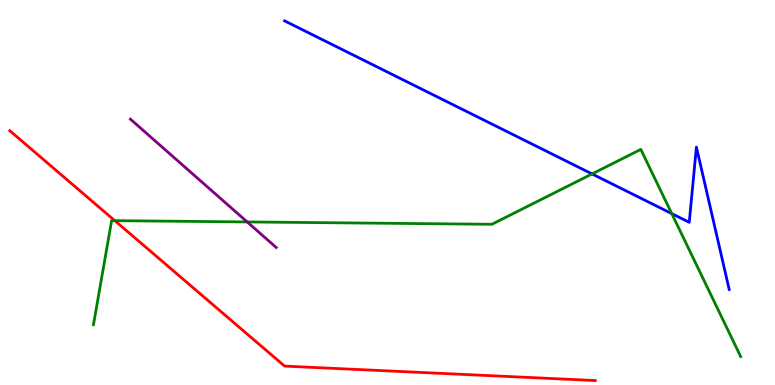[{'lines': ['blue', 'red'], 'intersections': []}, {'lines': ['green', 'red'], 'intersections': [{'x': 1.48, 'y': 4.27}]}, {'lines': ['purple', 'red'], 'intersections': []}, {'lines': ['blue', 'green'], 'intersections': [{'x': 7.64, 'y': 5.48}, {'x': 8.67, 'y': 4.45}]}, {'lines': ['blue', 'purple'], 'intersections': []}, {'lines': ['green', 'purple'], 'intersections': [{'x': 3.19, 'y': 4.24}]}]